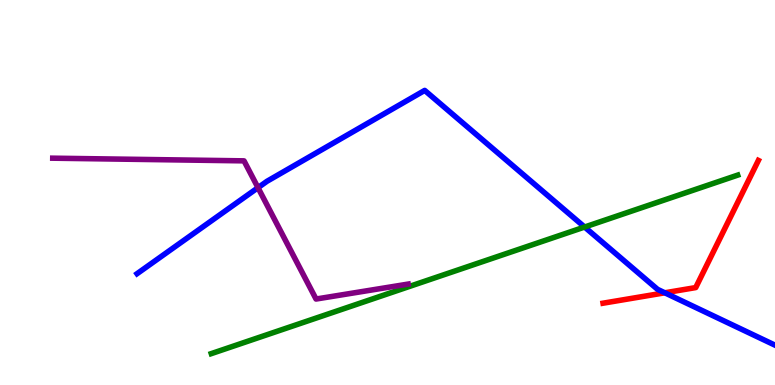[{'lines': ['blue', 'red'], 'intersections': [{'x': 8.58, 'y': 2.39}]}, {'lines': ['green', 'red'], 'intersections': []}, {'lines': ['purple', 'red'], 'intersections': []}, {'lines': ['blue', 'green'], 'intersections': [{'x': 7.54, 'y': 4.1}]}, {'lines': ['blue', 'purple'], 'intersections': [{'x': 3.33, 'y': 5.13}]}, {'lines': ['green', 'purple'], 'intersections': []}]